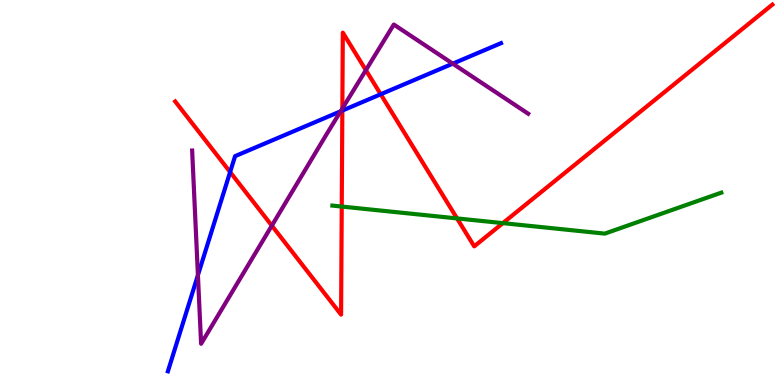[{'lines': ['blue', 'red'], 'intersections': [{'x': 2.97, 'y': 5.53}, {'x': 4.42, 'y': 7.13}, {'x': 4.91, 'y': 7.55}]}, {'lines': ['green', 'red'], 'intersections': [{'x': 4.41, 'y': 4.63}, {'x': 5.9, 'y': 4.33}, {'x': 6.49, 'y': 4.2}]}, {'lines': ['purple', 'red'], 'intersections': [{'x': 3.51, 'y': 4.14}, {'x': 4.42, 'y': 7.18}, {'x': 4.72, 'y': 8.18}]}, {'lines': ['blue', 'green'], 'intersections': []}, {'lines': ['blue', 'purple'], 'intersections': [{'x': 2.55, 'y': 2.85}, {'x': 4.4, 'y': 7.11}, {'x': 5.84, 'y': 8.35}]}, {'lines': ['green', 'purple'], 'intersections': []}]